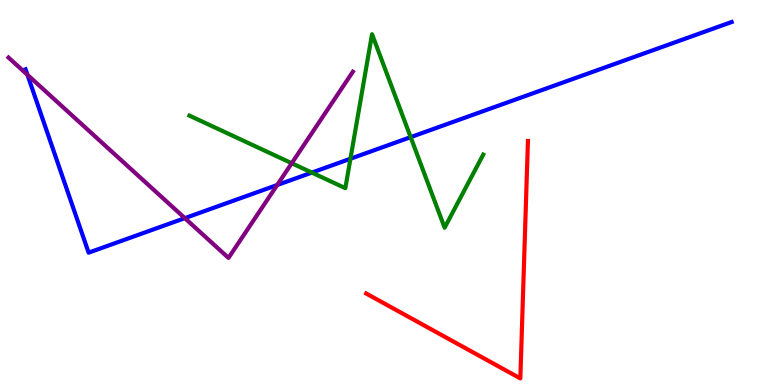[{'lines': ['blue', 'red'], 'intersections': []}, {'lines': ['green', 'red'], 'intersections': []}, {'lines': ['purple', 'red'], 'intersections': []}, {'lines': ['blue', 'green'], 'intersections': [{'x': 4.02, 'y': 5.52}, {'x': 4.52, 'y': 5.88}, {'x': 5.3, 'y': 6.44}]}, {'lines': ['blue', 'purple'], 'intersections': [{'x': 0.354, 'y': 8.06}, {'x': 2.38, 'y': 4.33}, {'x': 3.58, 'y': 5.19}]}, {'lines': ['green', 'purple'], 'intersections': [{'x': 3.76, 'y': 5.76}]}]